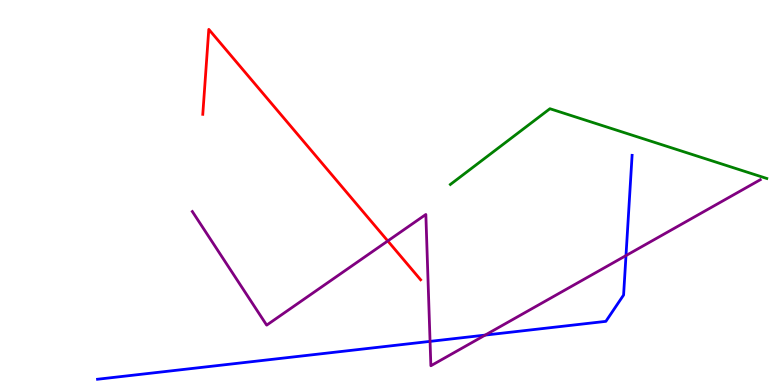[{'lines': ['blue', 'red'], 'intersections': []}, {'lines': ['green', 'red'], 'intersections': []}, {'lines': ['purple', 'red'], 'intersections': [{'x': 5.0, 'y': 3.74}]}, {'lines': ['blue', 'green'], 'intersections': []}, {'lines': ['blue', 'purple'], 'intersections': [{'x': 5.55, 'y': 1.13}, {'x': 6.26, 'y': 1.3}, {'x': 8.08, 'y': 3.36}]}, {'lines': ['green', 'purple'], 'intersections': []}]